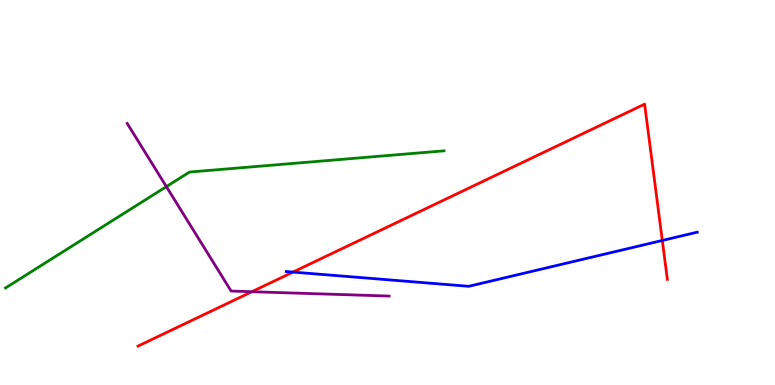[{'lines': ['blue', 'red'], 'intersections': [{'x': 3.78, 'y': 2.93}, {'x': 8.55, 'y': 3.75}]}, {'lines': ['green', 'red'], 'intersections': []}, {'lines': ['purple', 'red'], 'intersections': [{'x': 3.25, 'y': 2.42}]}, {'lines': ['blue', 'green'], 'intersections': []}, {'lines': ['blue', 'purple'], 'intersections': []}, {'lines': ['green', 'purple'], 'intersections': [{'x': 2.15, 'y': 5.15}]}]